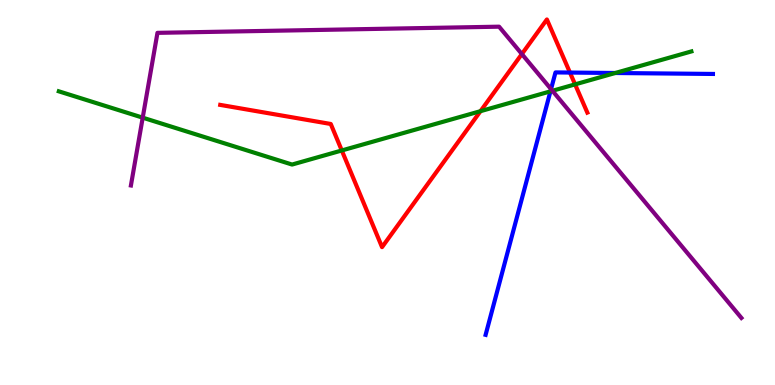[{'lines': ['blue', 'red'], 'intersections': [{'x': 7.35, 'y': 8.12}]}, {'lines': ['green', 'red'], 'intersections': [{'x': 4.41, 'y': 6.09}, {'x': 6.2, 'y': 7.11}, {'x': 7.42, 'y': 7.81}]}, {'lines': ['purple', 'red'], 'intersections': [{'x': 6.73, 'y': 8.6}]}, {'lines': ['blue', 'green'], 'intersections': [{'x': 7.1, 'y': 7.63}, {'x': 7.94, 'y': 8.1}]}, {'lines': ['blue', 'purple'], 'intersections': [{'x': 7.11, 'y': 7.68}]}, {'lines': ['green', 'purple'], 'intersections': [{'x': 1.84, 'y': 6.94}, {'x': 7.13, 'y': 7.64}]}]